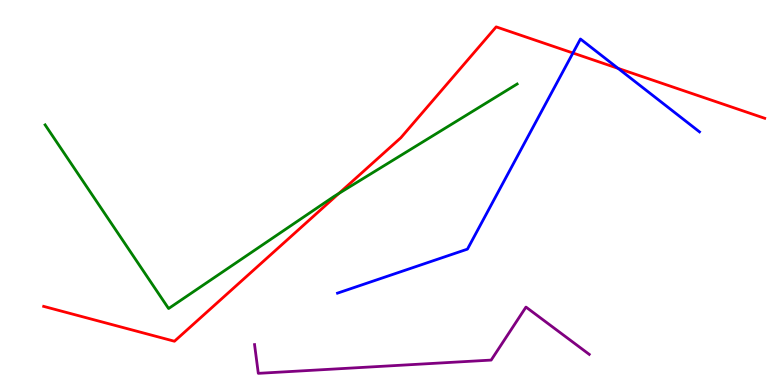[{'lines': ['blue', 'red'], 'intersections': [{'x': 7.39, 'y': 8.62}, {'x': 7.98, 'y': 8.22}]}, {'lines': ['green', 'red'], 'intersections': [{'x': 4.37, 'y': 4.98}]}, {'lines': ['purple', 'red'], 'intersections': []}, {'lines': ['blue', 'green'], 'intersections': []}, {'lines': ['blue', 'purple'], 'intersections': []}, {'lines': ['green', 'purple'], 'intersections': []}]